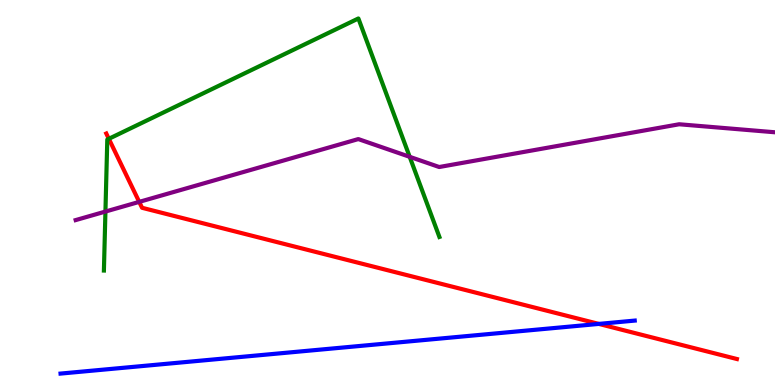[{'lines': ['blue', 'red'], 'intersections': [{'x': 7.73, 'y': 1.59}]}, {'lines': ['green', 'red'], 'intersections': [{'x': 1.4, 'y': 6.39}]}, {'lines': ['purple', 'red'], 'intersections': [{'x': 1.8, 'y': 4.76}]}, {'lines': ['blue', 'green'], 'intersections': []}, {'lines': ['blue', 'purple'], 'intersections': []}, {'lines': ['green', 'purple'], 'intersections': [{'x': 1.36, 'y': 4.5}, {'x': 5.29, 'y': 5.93}]}]